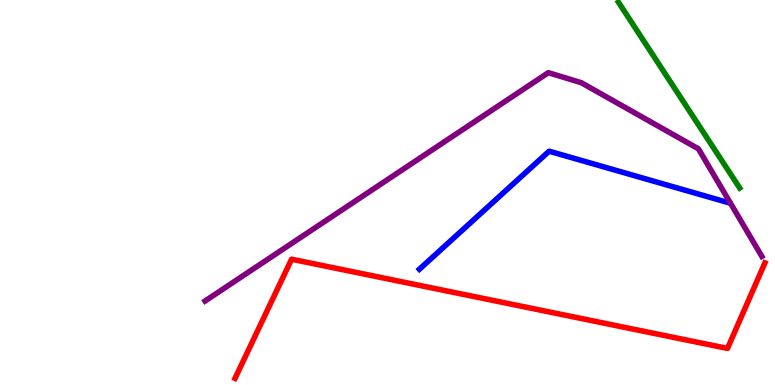[{'lines': ['blue', 'red'], 'intersections': []}, {'lines': ['green', 'red'], 'intersections': []}, {'lines': ['purple', 'red'], 'intersections': []}, {'lines': ['blue', 'green'], 'intersections': []}, {'lines': ['blue', 'purple'], 'intersections': []}, {'lines': ['green', 'purple'], 'intersections': []}]